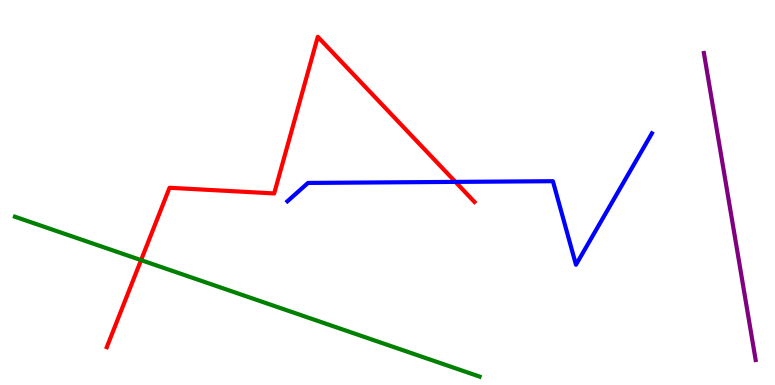[{'lines': ['blue', 'red'], 'intersections': [{'x': 5.88, 'y': 5.28}]}, {'lines': ['green', 'red'], 'intersections': [{'x': 1.82, 'y': 3.24}]}, {'lines': ['purple', 'red'], 'intersections': []}, {'lines': ['blue', 'green'], 'intersections': []}, {'lines': ['blue', 'purple'], 'intersections': []}, {'lines': ['green', 'purple'], 'intersections': []}]